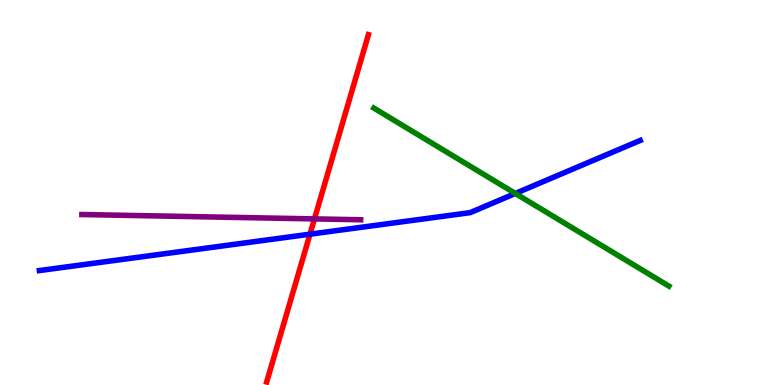[{'lines': ['blue', 'red'], 'intersections': [{'x': 4.0, 'y': 3.92}]}, {'lines': ['green', 'red'], 'intersections': []}, {'lines': ['purple', 'red'], 'intersections': [{'x': 4.06, 'y': 4.31}]}, {'lines': ['blue', 'green'], 'intersections': [{'x': 6.65, 'y': 4.98}]}, {'lines': ['blue', 'purple'], 'intersections': []}, {'lines': ['green', 'purple'], 'intersections': []}]